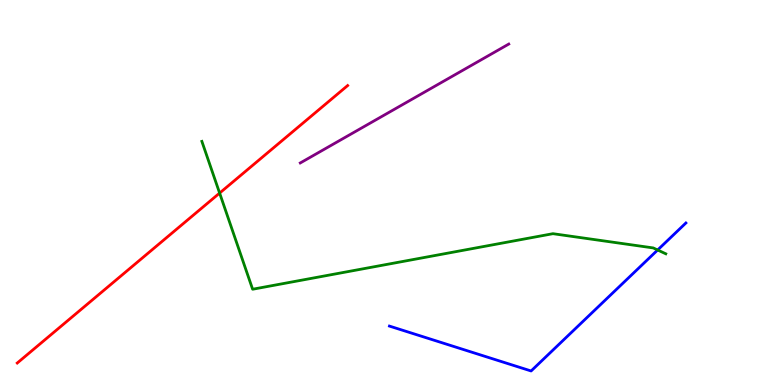[{'lines': ['blue', 'red'], 'intersections': []}, {'lines': ['green', 'red'], 'intersections': [{'x': 2.83, 'y': 4.99}]}, {'lines': ['purple', 'red'], 'intersections': []}, {'lines': ['blue', 'green'], 'intersections': [{'x': 8.49, 'y': 3.51}]}, {'lines': ['blue', 'purple'], 'intersections': []}, {'lines': ['green', 'purple'], 'intersections': []}]